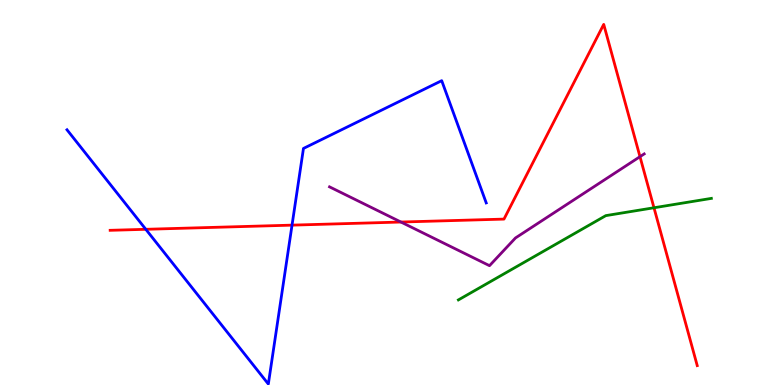[{'lines': ['blue', 'red'], 'intersections': [{'x': 1.88, 'y': 4.04}, {'x': 3.77, 'y': 4.15}]}, {'lines': ['green', 'red'], 'intersections': [{'x': 8.44, 'y': 4.6}]}, {'lines': ['purple', 'red'], 'intersections': [{'x': 5.17, 'y': 4.23}, {'x': 8.26, 'y': 5.93}]}, {'lines': ['blue', 'green'], 'intersections': []}, {'lines': ['blue', 'purple'], 'intersections': []}, {'lines': ['green', 'purple'], 'intersections': []}]